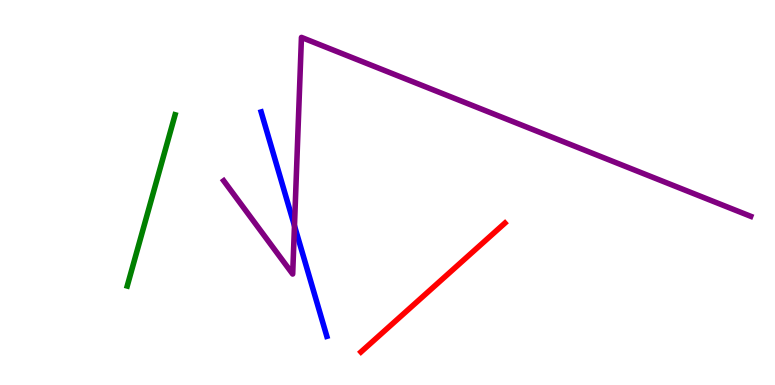[{'lines': ['blue', 'red'], 'intersections': []}, {'lines': ['green', 'red'], 'intersections': []}, {'lines': ['purple', 'red'], 'intersections': []}, {'lines': ['blue', 'green'], 'intersections': []}, {'lines': ['blue', 'purple'], 'intersections': [{'x': 3.8, 'y': 4.14}]}, {'lines': ['green', 'purple'], 'intersections': []}]